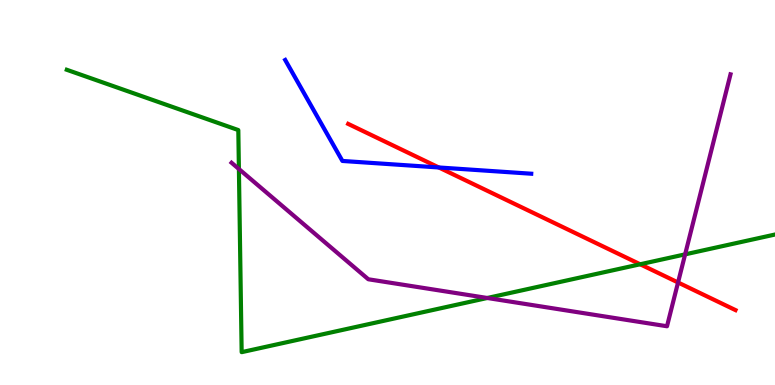[{'lines': ['blue', 'red'], 'intersections': [{'x': 5.66, 'y': 5.65}]}, {'lines': ['green', 'red'], 'intersections': [{'x': 8.26, 'y': 3.14}]}, {'lines': ['purple', 'red'], 'intersections': [{'x': 8.75, 'y': 2.66}]}, {'lines': ['blue', 'green'], 'intersections': []}, {'lines': ['blue', 'purple'], 'intersections': []}, {'lines': ['green', 'purple'], 'intersections': [{'x': 3.08, 'y': 5.61}, {'x': 6.29, 'y': 2.26}, {'x': 8.84, 'y': 3.39}]}]